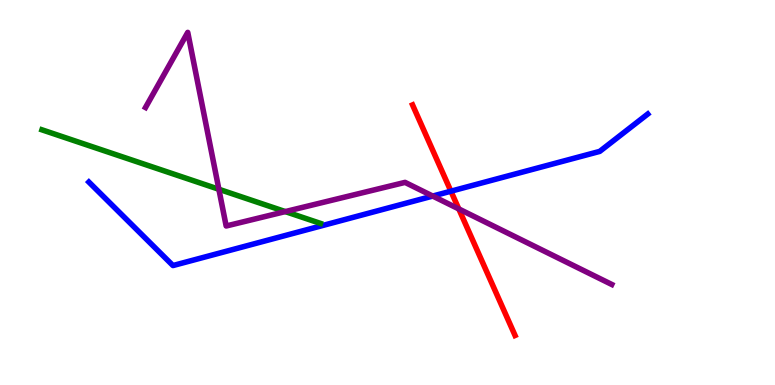[{'lines': ['blue', 'red'], 'intersections': [{'x': 5.82, 'y': 5.03}]}, {'lines': ['green', 'red'], 'intersections': []}, {'lines': ['purple', 'red'], 'intersections': [{'x': 5.92, 'y': 4.57}]}, {'lines': ['blue', 'green'], 'intersections': []}, {'lines': ['blue', 'purple'], 'intersections': [{'x': 5.58, 'y': 4.91}]}, {'lines': ['green', 'purple'], 'intersections': [{'x': 2.82, 'y': 5.08}, {'x': 3.68, 'y': 4.5}]}]